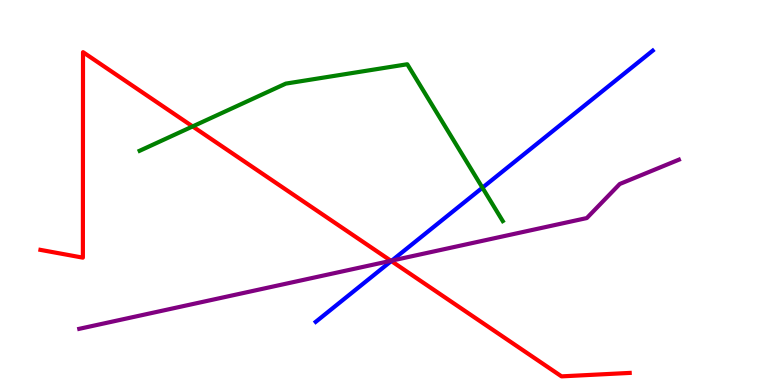[{'lines': ['blue', 'red'], 'intersections': [{'x': 5.05, 'y': 3.22}]}, {'lines': ['green', 'red'], 'intersections': [{'x': 2.49, 'y': 6.72}]}, {'lines': ['purple', 'red'], 'intersections': [{'x': 5.04, 'y': 3.23}]}, {'lines': ['blue', 'green'], 'intersections': [{'x': 6.22, 'y': 5.12}]}, {'lines': ['blue', 'purple'], 'intersections': [{'x': 5.06, 'y': 3.23}]}, {'lines': ['green', 'purple'], 'intersections': []}]